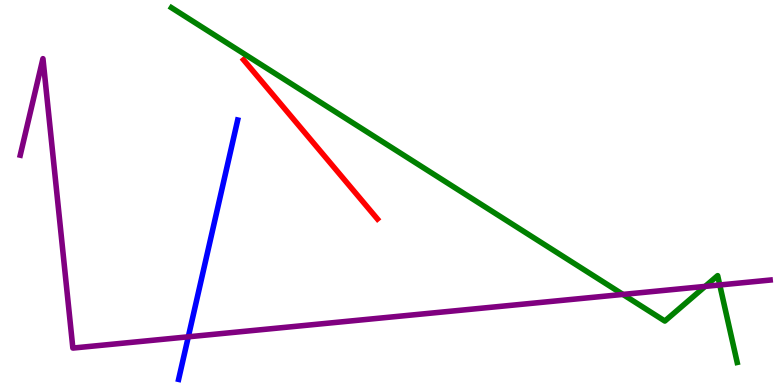[{'lines': ['blue', 'red'], 'intersections': []}, {'lines': ['green', 'red'], 'intersections': []}, {'lines': ['purple', 'red'], 'intersections': []}, {'lines': ['blue', 'green'], 'intersections': []}, {'lines': ['blue', 'purple'], 'intersections': [{'x': 2.43, 'y': 1.25}]}, {'lines': ['green', 'purple'], 'intersections': [{'x': 8.04, 'y': 2.35}, {'x': 9.1, 'y': 2.56}, {'x': 9.29, 'y': 2.6}]}]